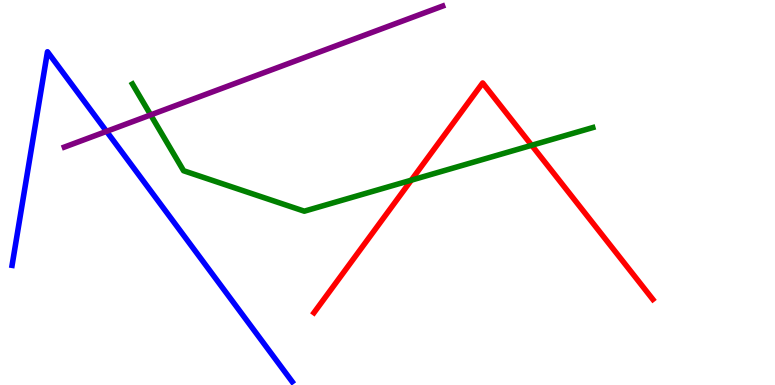[{'lines': ['blue', 'red'], 'intersections': []}, {'lines': ['green', 'red'], 'intersections': [{'x': 5.31, 'y': 5.32}, {'x': 6.86, 'y': 6.23}]}, {'lines': ['purple', 'red'], 'intersections': []}, {'lines': ['blue', 'green'], 'intersections': []}, {'lines': ['blue', 'purple'], 'intersections': [{'x': 1.37, 'y': 6.59}]}, {'lines': ['green', 'purple'], 'intersections': [{'x': 1.94, 'y': 7.02}]}]